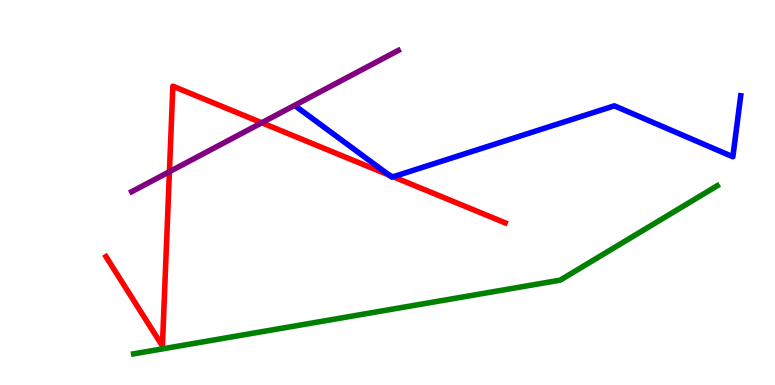[{'lines': ['blue', 'red'], 'intersections': [{'x': 5.02, 'y': 5.45}, {'x': 5.07, 'y': 5.41}]}, {'lines': ['green', 'red'], 'intersections': []}, {'lines': ['purple', 'red'], 'intersections': [{'x': 2.19, 'y': 5.54}, {'x': 3.38, 'y': 6.81}]}, {'lines': ['blue', 'green'], 'intersections': []}, {'lines': ['blue', 'purple'], 'intersections': []}, {'lines': ['green', 'purple'], 'intersections': []}]